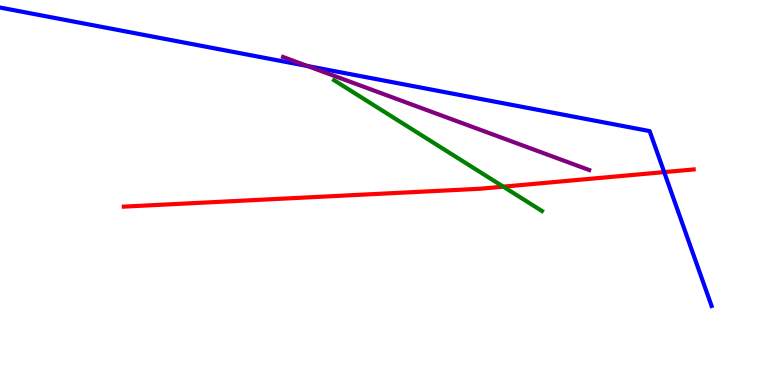[{'lines': ['blue', 'red'], 'intersections': [{'x': 8.57, 'y': 5.53}]}, {'lines': ['green', 'red'], 'intersections': [{'x': 6.49, 'y': 5.15}]}, {'lines': ['purple', 'red'], 'intersections': []}, {'lines': ['blue', 'green'], 'intersections': []}, {'lines': ['blue', 'purple'], 'intersections': [{'x': 3.97, 'y': 8.29}]}, {'lines': ['green', 'purple'], 'intersections': []}]